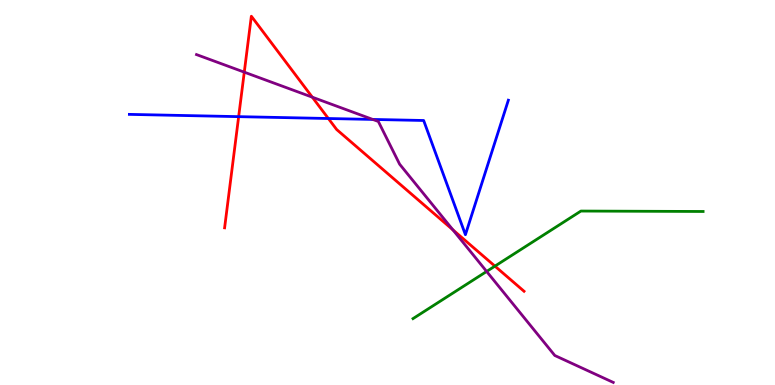[{'lines': ['blue', 'red'], 'intersections': [{'x': 3.08, 'y': 6.97}, {'x': 4.24, 'y': 6.92}]}, {'lines': ['green', 'red'], 'intersections': [{'x': 6.39, 'y': 3.09}]}, {'lines': ['purple', 'red'], 'intersections': [{'x': 3.15, 'y': 8.13}, {'x': 4.03, 'y': 7.48}, {'x': 5.84, 'y': 4.03}]}, {'lines': ['blue', 'green'], 'intersections': []}, {'lines': ['blue', 'purple'], 'intersections': [{'x': 4.81, 'y': 6.9}]}, {'lines': ['green', 'purple'], 'intersections': [{'x': 6.28, 'y': 2.95}]}]